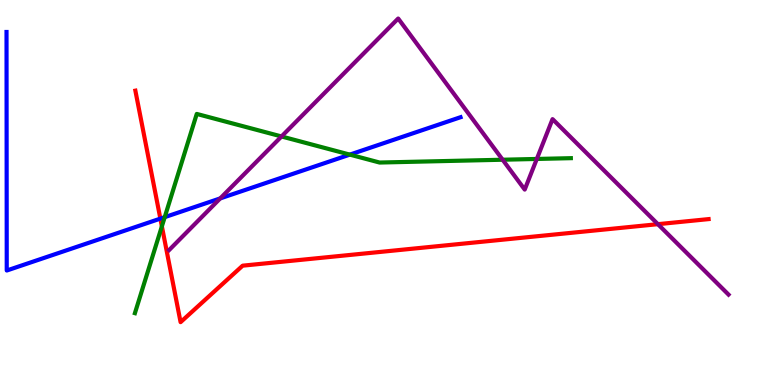[{'lines': ['blue', 'red'], 'intersections': [{'x': 2.07, 'y': 4.32}]}, {'lines': ['green', 'red'], 'intersections': [{'x': 2.09, 'y': 4.12}]}, {'lines': ['purple', 'red'], 'intersections': [{'x': 8.49, 'y': 4.18}]}, {'lines': ['blue', 'green'], 'intersections': [{'x': 2.13, 'y': 4.36}, {'x': 4.51, 'y': 5.98}]}, {'lines': ['blue', 'purple'], 'intersections': [{'x': 2.84, 'y': 4.85}]}, {'lines': ['green', 'purple'], 'intersections': [{'x': 3.63, 'y': 6.46}, {'x': 6.49, 'y': 5.85}, {'x': 6.93, 'y': 5.87}]}]